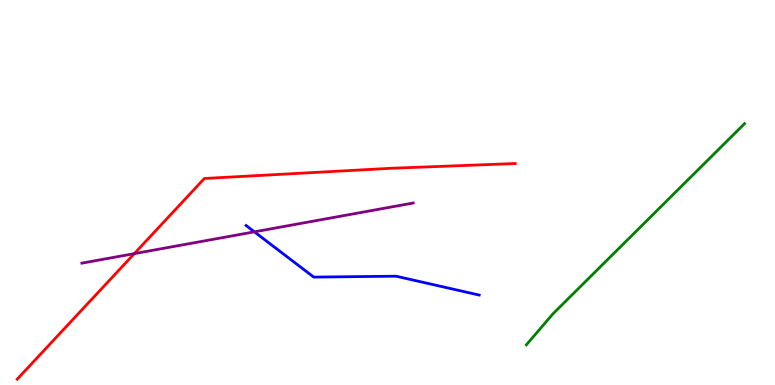[{'lines': ['blue', 'red'], 'intersections': []}, {'lines': ['green', 'red'], 'intersections': []}, {'lines': ['purple', 'red'], 'intersections': [{'x': 1.73, 'y': 3.41}]}, {'lines': ['blue', 'green'], 'intersections': []}, {'lines': ['blue', 'purple'], 'intersections': [{'x': 3.28, 'y': 3.98}]}, {'lines': ['green', 'purple'], 'intersections': []}]